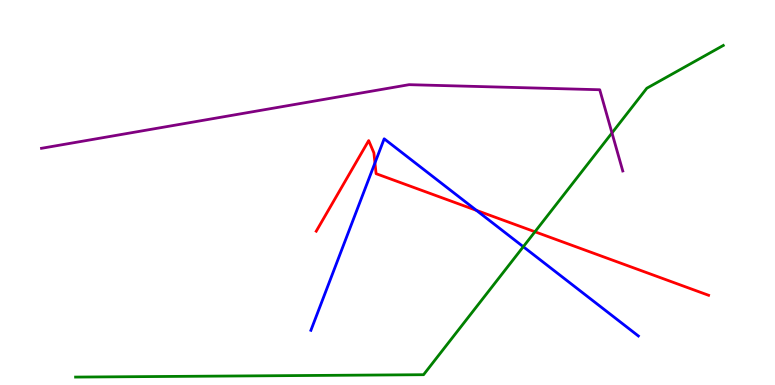[{'lines': ['blue', 'red'], 'intersections': [{'x': 4.84, 'y': 5.77}, {'x': 6.15, 'y': 4.54}]}, {'lines': ['green', 'red'], 'intersections': [{'x': 6.9, 'y': 3.98}]}, {'lines': ['purple', 'red'], 'intersections': []}, {'lines': ['blue', 'green'], 'intersections': [{'x': 6.75, 'y': 3.59}]}, {'lines': ['blue', 'purple'], 'intersections': []}, {'lines': ['green', 'purple'], 'intersections': [{'x': 7.9, 'y': 6.55}]}]